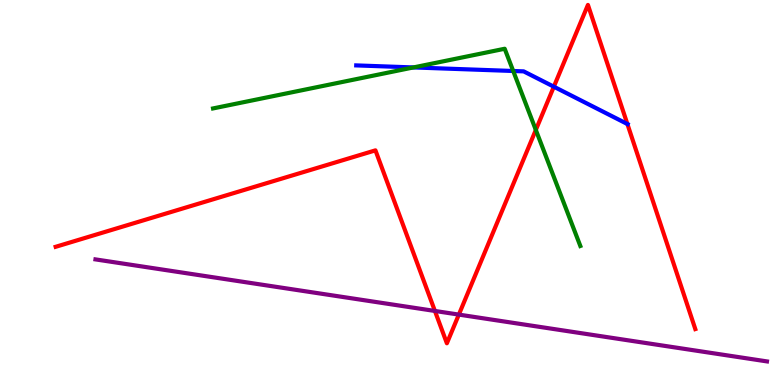[{'lines': ['blue', 'red'], 'intersections': [{'x': 7.15, 'y': 7.75}, {'x': 8.1, 'y': 6.78}]}, {'lines': ['green', 'red'], 'intersections': [{'x': 6.91, 'y': 6.63}]}, {'lines': ['purple', 'red'], 'intersections': [{'x': 5.61, 'y': 1.92}, {'x': 5.92, 'y': 1.83}]}, {'lines': ['blue', 'green'], 'intersections': [{'x': 5.33, 'y': 8.25}, {'x': 6.62, 'y': 8.16}]}, {'lines': ['blue', 'purple'], 'intersections': []}, {'lines': ['green', 'purple'], 'intersections': []}]